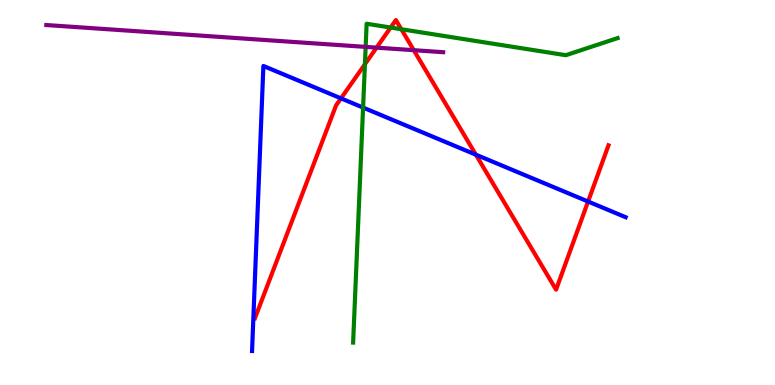[{'lines': ['blue', 'red'], 'intersections': [{'x': 4.4, 'y': 7.45}, {'x': 6.14, 'y': 5.98}, {'x': 7.59, 'y': 4.77}]}, {'lines': ['green', 'red'], 'intersections': [{'x': 4.71, 'y': 8.33}, {'x': 5.04, 'y': 9.28}, {'x': 5.18, 'y': 9.24}]}, {'lines': ['purple', 'red'], 'intersections': [{'x': 4.86, 'y': 8.76}, {'x': 5.34, 'y': 8.7}]}, {'lines': ['blue', 'green'], 'intersections': [{'x': 4.68, 'y': 7.21}]}, {'lines': ['blue', 'purple'], 'intersections': []}, {'lines': ['green', 'purple'], 'intersections': [{'x': 4.72, 'y': 8.78}]}]